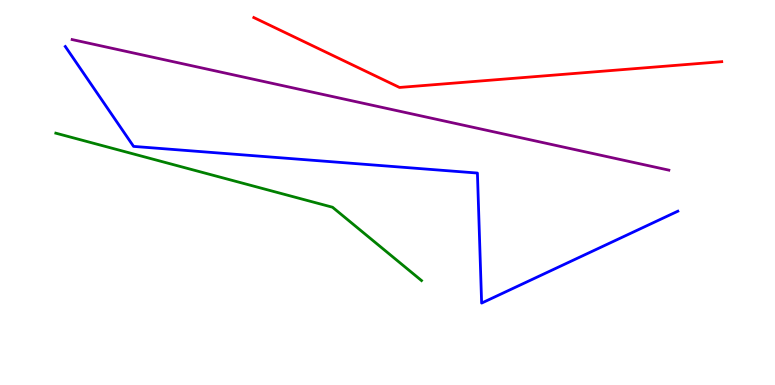[{'lines': ['blue', 'red'], 'intersections': []}, {'lines': ['green', 'red'], 'intersections': []}, {'lines': ['purple', 'red'], 'intersections': []}, {'lines': ['blue', 'green'], 'intersections': []}, {'lines': ['blue', 'purple'], 'intersections': []}, {'lines': ['green', 'purple'], 'intersections': []}]